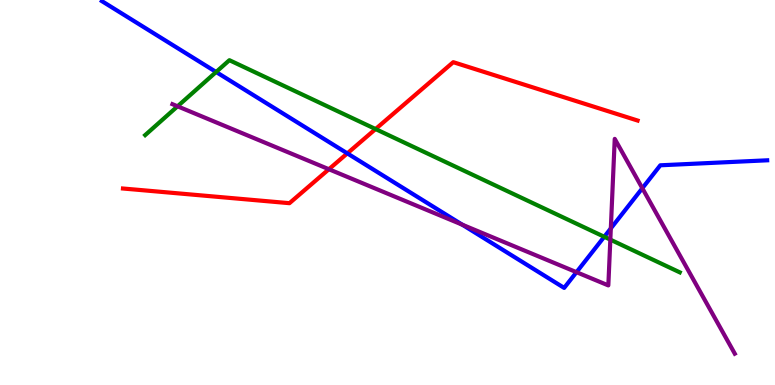[{'lines': ['blue', 'red'], 'intersections': [{'x': 4.48, 'y': 6.02}]}, {'lines': ['green', 'red'], 'intersections': [{'x': 4.85, 'y': 6.65}]}, {'lines': ['purple', 'red'], 'intersections': [{'x': 4.24, 'y': 5.6}]}, {'lines': ['blue', 'green'], 'intersections': [{'x': 2.79, 'y': 8.13}, {'x': 7.8, 'y': 3.85}]}, {'lines': ['blue', 'purple'], 'intersections': [{'x': 5.96, 'y': 4.16}, {'x': 7.44, 'y': 2.93}, {'x': 7.88, 'y': 4.07}, {'x': 8.29, 'y': 5.11}]}, {'lines': ['green', 'purple'], 'intersections': [{'x': 2.29, 'y': 7.24}, {'x': 7.88, 'y': 3.78}]}]